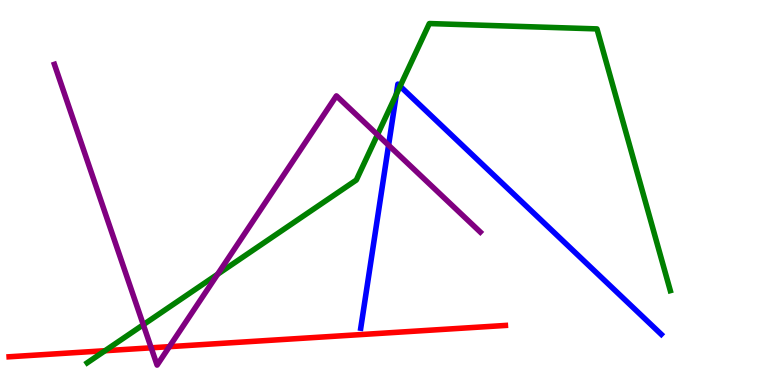[{'lines': ['blue', 'red'], 'intersections': []}, {'lines': ['green', 'red'], 'intersections': [{'x': 1.35, 'y': 0.89}]}, {'lines': ['purple', 'red'], 'intersections': [{'x': 1.95, 'y': 0.966}, {'x': 2.19, 'y': 0.996}]}, {'lines': ['blue', 'green'], 'intersections': [{'x': 5.11, 'y': 7.55}, {'x': 5.16, 'y': 7.76}]}, {'lines': ['blue', 'purple'], 'intersections': [{'x': 5.01, 'y': 6.23}]}, {'lines': ['green', 'purple'], 'intersections': [{'x': 1.85, 'y': 1.57}, {'x': 2.81, 'y': 2.88}, {'x': 4.87, 'y': 6.5}]}]